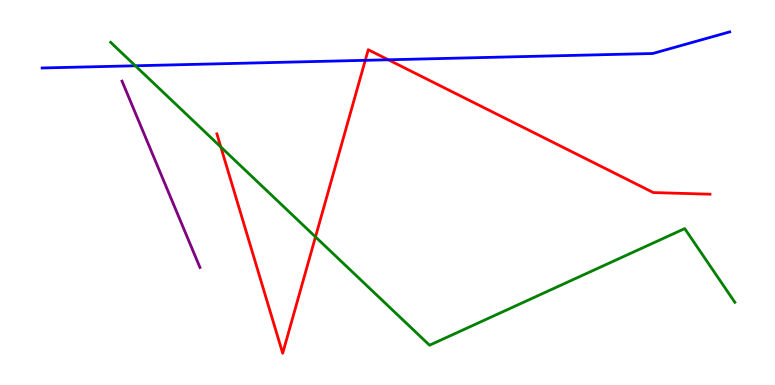[{'lines': ['blue', 'red'], 'intersections': [{'x': 4.71, 'y': 8.43}, {'x': 5.01, 'y': 8.45}]}, {'lines': ['green', 'red'], 'intersections': [{'x': 2.85, 'y': 6.18}, {'x': 4.07, 'y': 3.85}]}, {'lines': ['purple', 'red'], 'intersections': []}, {'lines': ['blue', 'green'], 'intersections': [{'x': 1.75, 'y': 8.29}]}, {'lines': ['blue', 'purple'], 'intersections': []}, {'lines': ['green', 'purple'], 'intersections': []}]